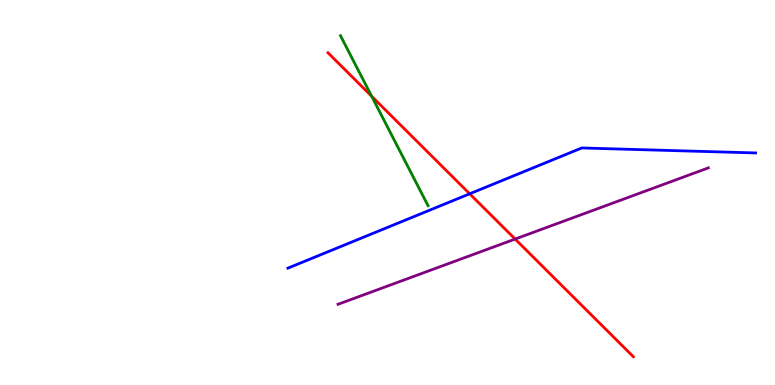[{'lines': ['blue', 'red'], 'intersections': [{'x': 6.06, 'y': 4.97}]}, {'lines': ['green', 'red'], 'intersections': [{'x': 4.8, 'y': 7.5}]}, {'lines': ['purple', 'red'], 'intersections': [{'x': 6.65, 'y': 3.79}]}, {'lines': ['blue', 'green'], 'intersections': []}, {'lines': ['blue', 'purple'], 'intersections': []}, {'lines': ['green', 'purple'], 'intersections': []}]